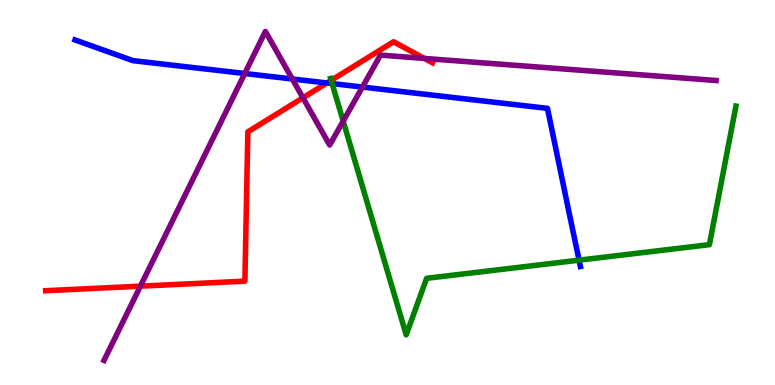[{'lines': ['blue', 'red'], 'intersections': [{'x': 4.22, 'y': 7.84}]}, {'lines': ['green', 'red'], 'intersections': [{'x': 4.27, 'y': 7.91}]}, {'lines': ['purple', 'red'], 'intersections': [{'x': 1.81, 'y': 2.57}, {'x': 3.91, 'y': 7.46}, {'x': 5.48, 'y': 8.48}]}, {'lines': ['blue', 'green'], 'intersections': [{'x': 4.29, 'y': 7.83}, {'x': 7.47, 'y': 3.24}]}, {'lines': ['blue', 'purple'], 'intersections': [{'x': 3.16, 'y': 8.09}, {'x': 3.77, 'y': 7.95}, {'x': 4.68, 'y': 7.74}]}, {'lines': ['green', 'purple'], 'intersections': [{'x': 4.43, 'y': 6.85}]}]